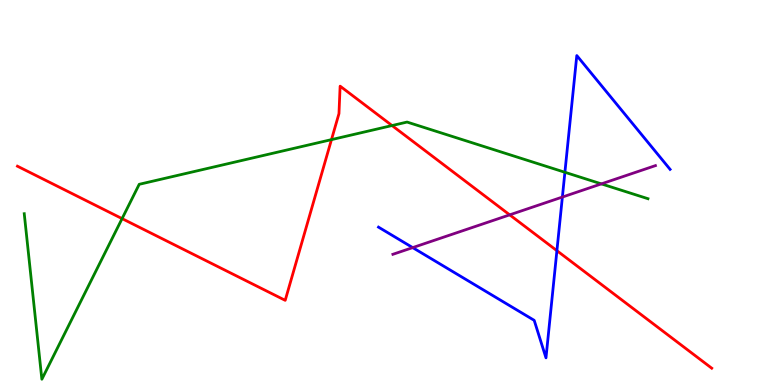[{'lines': ['blue', 'red'], 'intersections': [{'x': 7.19, 'y': 3.49}]}, {'lines': ['green', 'red'], 'intersections': [{'x': 1.58, 'y': 4.32}, {'x': 4.28, 'y': 6.37}, {'x': 5.06, 'y': 6.74}]}, {'lines': ['purple', 'red'], 'intersections': [{'x': 6.58, 'y': 4.42}]}, {'lines': ['blue', 'green'], 'intersections': [{'x': 7.29, 'y': 5.53}]}, {'lines': ['blue', 'purple'], 'intersections': [{'x': 5.33, 'y': 3.57}, {'x': 7.26, 'y': 4.88}]}, {'lines': ['green', 'purple'], 'intersections': [{'x': 7.76, 'y': 5.22}]}]